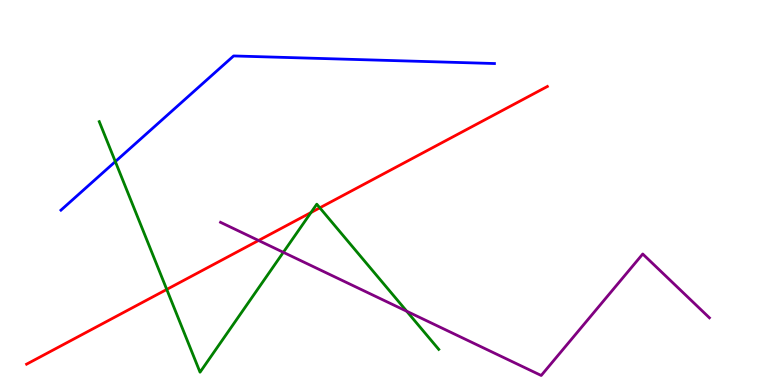[{'lines': ['blue', 'red'], 'intersections': []}, {'lines': ['green', 'red'], 'intersections': [{'x': 2.15, 'y': 2.48}, {'x': 4.01, 'y': 4.48}, {'x': 4.13, 'y': 4.6}]}, {'lines': ['purple', 'red'], 'intersections': [{'x': 3.34, 'y': 3.75}]}, {'lines': ['blue', 'green'], 'intersections': [{'x': 1.49, 'y': 5.8}]}, {'lines': ['blue', 'purple'], 'intersections': []}, {'lines': ['green', 'purple'], 'intersections': [{'x': 3.66, 'y': 3.45}, {'x': 5.25, 'y': 1.92}]}]